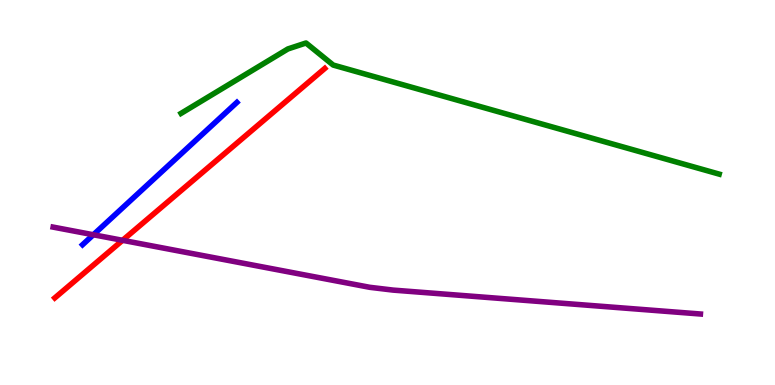[{'lines': ['blue', 'red'], 'intersections': []}, {'lines': ['green', 'red'], 'intersections': []}, {'lines': ['purple', 'red'], 'intersections': [{'x': 1.58, 'y': 3.76}]}, {'lines': ['blue', 'green'], 'intersections': []}, {'lines': ['blue', 'purple'], 'intersections': [{'x': 1.2, 'y': 3.9}]}, {'lines': ['green', 'purple'], 'intersections': []}]